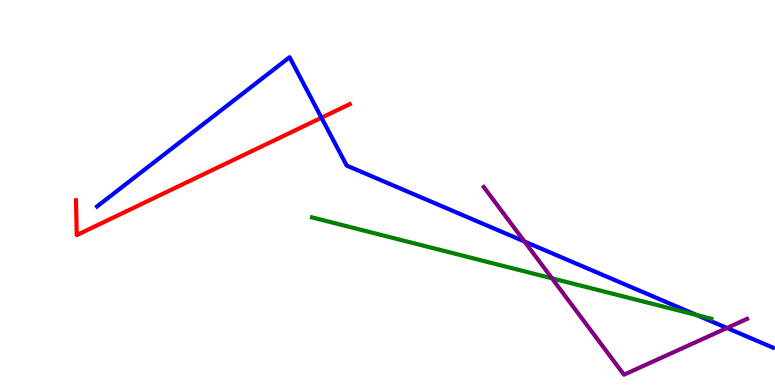[{'lines': ['blue', 'red'], 'intersections': [{'x': 4.15, 'y': 6.94}]}, {'lines': ['green', 'red'], 'intersections': []}, {'lines': ['purple', 'red'], 'intersections': []}, {'lines': ['blue', 'green'], 'intersections': [{'x': 8.99, 'y': 1.82}]}, {'lines': ['blue', 'purple'], 'intersections': [{'x': 6.77, 'y': 3.73}, {'x': 9.38, 'y': 1.48}]}, {'lines': ['green', 'purple'], 'intersections': [{'x': 7.12, 'y': 2.77}]}]